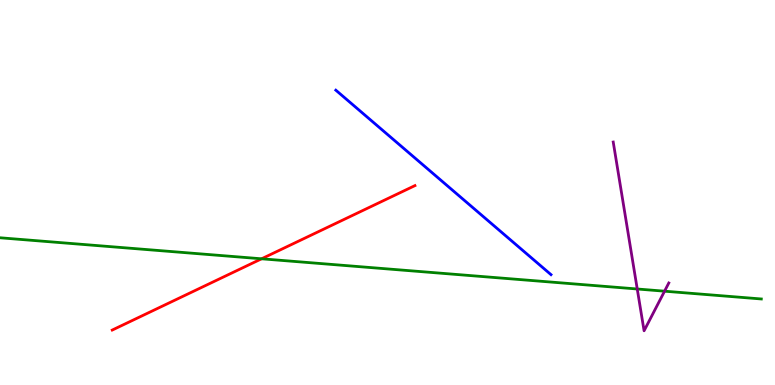[{'lines': ['blue', 'red'], 'intersections': []}, {'lines': ['green', 'red'], 'intersections': [{'x': 3.38, 'y': 3.28}]}, {'lines': ['purple', 'red'], 'intersections': []}, {'lines': ['blue', 'green'], 'intersections': []}, {'lines': ['blue', 'purple'], 'intersections': []}, {'lines': ['green', 'purple'], 'intersections': [{'x': 8.22, 'y': 2.49}, {'x': 8.57, 'y': 2.44}]}]